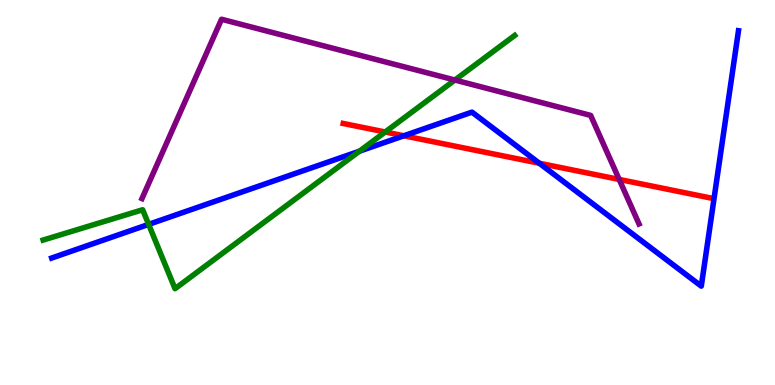[{'lines': ['blue', 'red'], 'intersections': [{'x': 5.21, 'y': 6.47}, {'x': 6.96, 'y': 5.76}]}, {'lines': ['green', 'red'], 'intersections': [{'x': 4.97, 'y': 6.57}]}, {'lines': ['purple', 'red'], 'intersections': [{'x': 7.99, 'y': 5.34}]}, {'lines': ['blue', 'green'], 'intersections': [{'x': 1.92, 'y': 4.17}, {'x': 4.64, 'y': 6.07}]}, {'lines': ['blue', 'purple'], 'intersections': []}, {'lines': ['green', 'purple'], 'intersections': [{'x': 5.87, 'y': 7.92}]}]